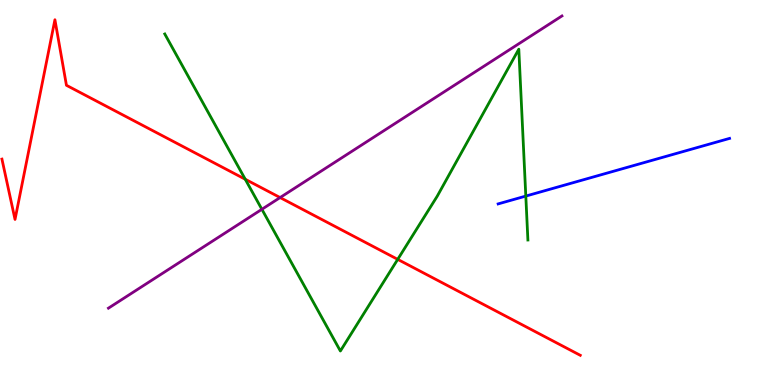[{'lines': ['blue', 'red'], 'intersections': []}, {'lines': ['green', 'red'], 'intersections': [{'x': 3.16, 'y': 5.34}, {'x': 5.13, 'y': 3.26}]}, {'lines': ['purple', 'red'], 'intersections': [{'x': 3.61, 'y': 4.87}]}, {'lines': ['blue', 'green'], 'intersections': [{'x': 6.78, 'y': 4.91}]}, {'lines': ['blue', 'purple'], 'intersections': []}, {'lines': ['green', 'purple'], 'intersections': [{'x': 3.38, 'y': 4.56}]}]